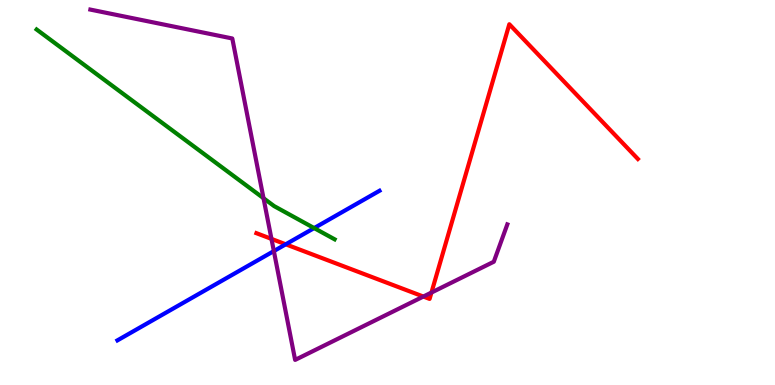[{'lines': ['blue', 'red'], 'intersections': [{'x': 3.69, 'y': 3.65}]}, {'lines': ['green', 'red'], 'intersections': []}, {'lines': ['purple', 'red'], 'intersections': [{'x': 3.5, 'y': 3.79}, {'x': 5.46, 'y': 2.3}, {'x': 5.57, 'y': 2.4}]}, {'lines': ['blue', 'green'], 'intersections': [{'x': 4.05, 'y': 4.08}]}, {'lines': ['blue', 'purple'], 'intersections': [{'x': 3.53, 'y': 3.48}]}, {'lines': ['green', 'purple'], 'intersections': [{'x': 3.4, 'y': 4.85}]}]